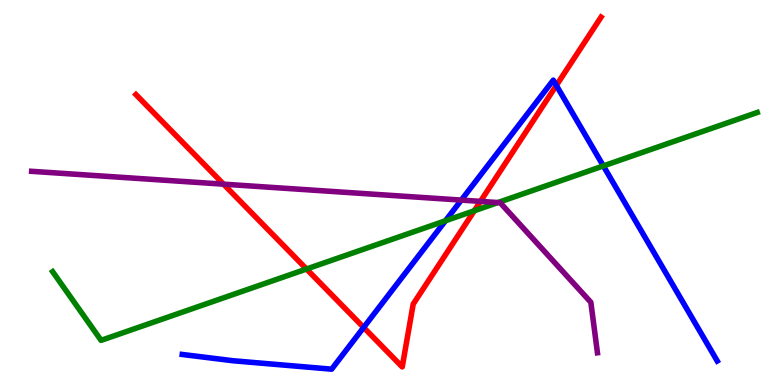[{'lines': ['blue', 'red'], 'intersections': [{'x': 4.69, 'y': 1.49}, {'x': 7.18, 'y': 7.78}]}, {'lines': ['green', 'red'], 'intersections': [{'x': 3.95, 'y': 3.01}, {'x': 6.12, 'y': 4.53}]}, {'lines': ['purple', 'red'], 'intersections': [{'x': 2.88, 'y': 5.22}, {'x': 6.2, 'y': 4.77}]}, {'lines': ['blue', 'green'], 'intersections': [{'x': 5.75, 'y': 4.27}, {'x': 7.79, 'y': 5.69}]}, {'lines': ['blue', 'purple'], 'intersections': [{'x': 5.95, 'y': 4.8}]}, {'lines': ['green', 'purple'], 'intersections': [{'x': 6.42, 'y': 4.74}]}]